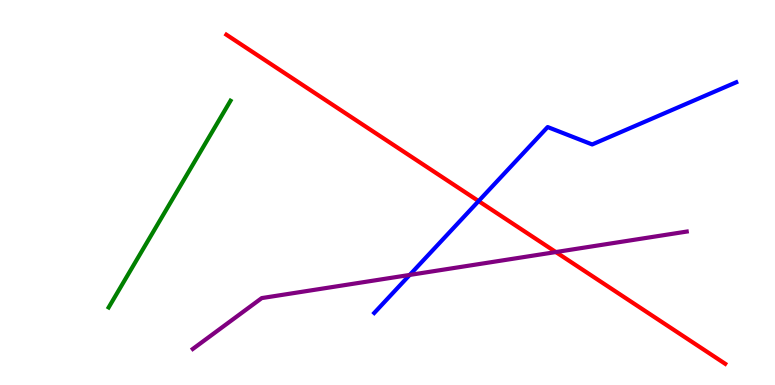[{'lines': ['blue', 'red'], 'intersections': [{'x': 6.18, 'y': 4.78}]}, {'lines': ['green', 'red'], 'intersections': []}, {'lines': ['purple', 'red'], 'intersections': [{'x': 7.17, 'y': 3.45}]}, {'lines': ['blue', 'green'], 'intersections': []}, {'lines': ['blue', 'purple'], 'intersections': [{'x': 5.29, 'y': 2.86}]}, {'lines': ['green', 'purple'], 'intersections': []}]